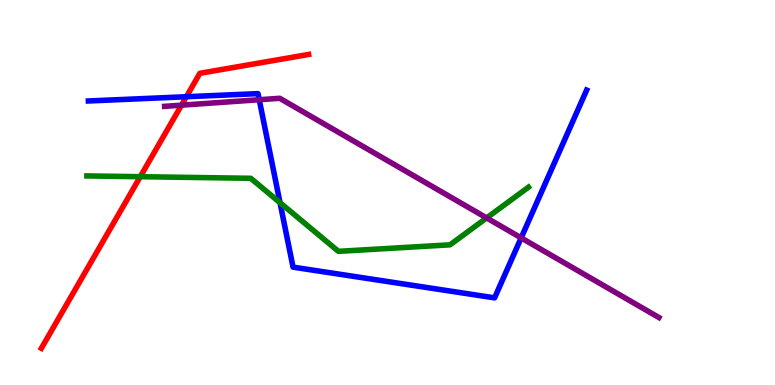[{'lines': ['blue', 'red'], 'intersections': [{'x': 2.4, 'y': 7.49}]}, {'lines': ['green', 'red'], 'intersections': [{'x': 1.81, 'y': 5.41}]}, {'lines': ['purple', 'red'], 'intersections': [{'x': 2.34, 'y': 7.27}]}, {'lines': ['blue', 'green'], 'intersections': [{'x': 3.61, 'y': 4.74}]}, {'lines': ['blue', 'purple'], 'intersections': [{'x': 3.35, 'y': 7.41}, {'x': 6.72, 'y': 3.82}]}, {'lines': ['green', 'purple'], 'intersections': [{'x': 6.28, 'y': 4.34}]}]